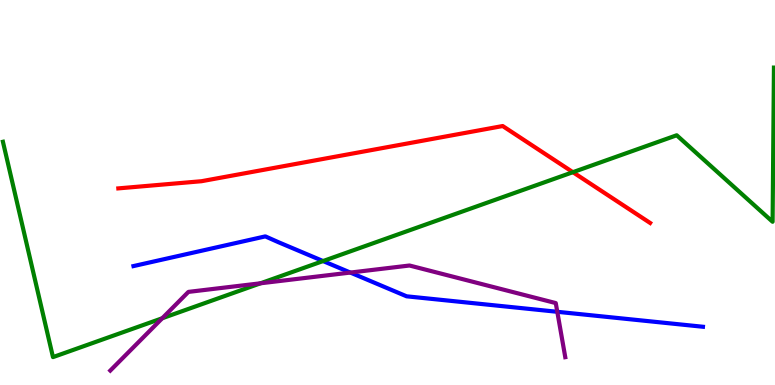[{'lines': ['blue', 'red'], 'intersections': []}, {'lines': ['green', 'red'], 'intersections': [{'x': 7.39, 'y': 5.53}]}, {'lines': ['purple', 'red'], 'intersections': []}, {'lines': ['blue', 'green'], 'intersections': [{'x': 4.17, 'y': 3.22}]}, {'lines': ['blue', 'purple'], 'intersections': [{'x': 4.52, 'y': 2.92}, {'x': 7.19, 'y': 1.9}]}, {'lines': ['green', 'purple'], 'intersections': [{'x': 2.09, 'y': 1.73}, {'x': 3.36, 'y': 2.64}]}]